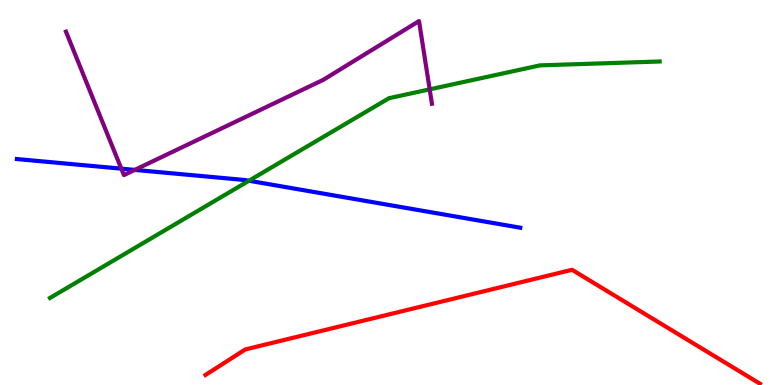[{'lines': ['blue', 'red'], 'intersections': []}, {'lines': ['green', 'red'], 'intersections': []}, {'lines': ['purple', 'red'], 'intersections': []}, {'lines': ['blue', 'green'], 'intersections': [{'x': 3.21, 'y': 5.31}]}, {'lines': ['blue', 'purple'], 'intersections': [{'x': 1.57, 'y': 5.62}, {'x': 1.74, 'y': 5.59}]}, {'lines': ['green', 'purple'], 'intersections': [{'x': 5.54, 'y': 7.68}]}]